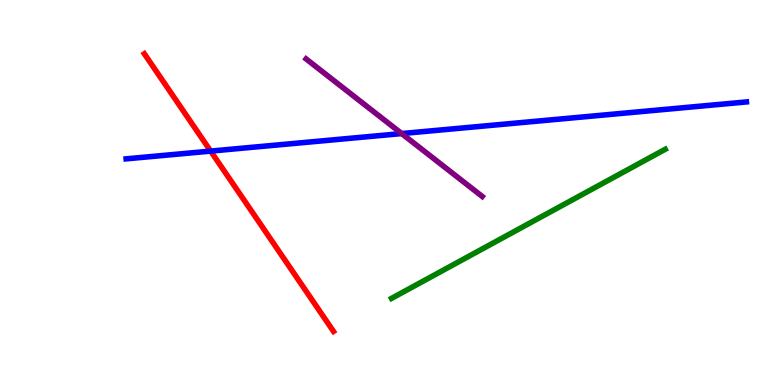[{'lines': ['blue', 'red'], 'intersections': [{'x': 2.72, 'y': 6.08}]}, {'lines': ['green', 'red'], 'intersections': []}, {'lines': ['purple', 'red'], 'intersections': []}, {'lines': ['blue', 'green'], 'intersections': []}, {'lines': ['blue', 'purple'], 'intersections': [{'x': 5.18, 'y': 6.53}]}, {'lines': ['green', 'purple'], 'intersections': []}]